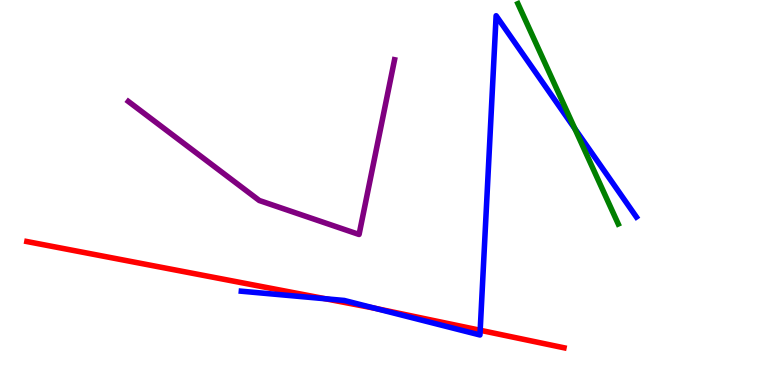[{'lines': ['blue', 'red'], 'intersections': [{'x': 4.2, 'y': 2.24}, {'x': 4.84, 'y': 1.99}, {'x': 6.2, 'y': 1.42}]}, {'lines': ['green', 'red'], 'intersections': []}, {'lines': ['purple', 'red'], 'intersections': []}, {'lines': ['blue', 'green'], 'intersections': [{'x': 7.42, 'y': 6.66}]}, {'lines': ['blue', 'purple'], 'intersections': []}, {'lines': ['green', 'purple'], 'intersections': []}]